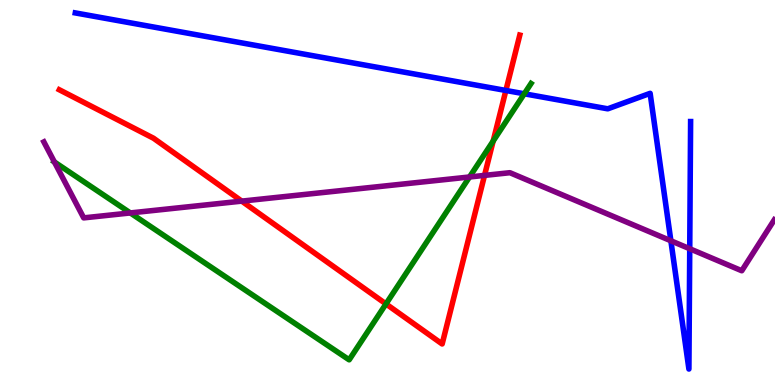[{'lines': ['blue', 'red'], 'intersections': [{'x': 6.53, 'y': 7.65}]}, {'lines': ['green', 'red'], 'intersections': [{'x': 4.98, 'y': 2.11}, {'x': 6.36, 'y': 6.34}]}, {'lines': ['purple', 'red'], 'intersections': [{'x': 3.12, 'y': 4.78}, {'x': 6.25, 'y': 5.44}]}, {'lines': ['blue', 'green'], 'intersections': [{'x': 6.76, 'y': 7.56}]}, {'lines': ['blue', 'purple'], 'intersections': [{'x': 8.66, 'y': 3.75}, {'x': 8.9, 'y': 3.54}]}, {'lines': ['green', 'purple'], 'intersections': [{'x': 0.702, 'y': 5.79}, {'x': 1.68, 'y': 4.47}, {'x': 6.06, 'y': 5.4}]}]